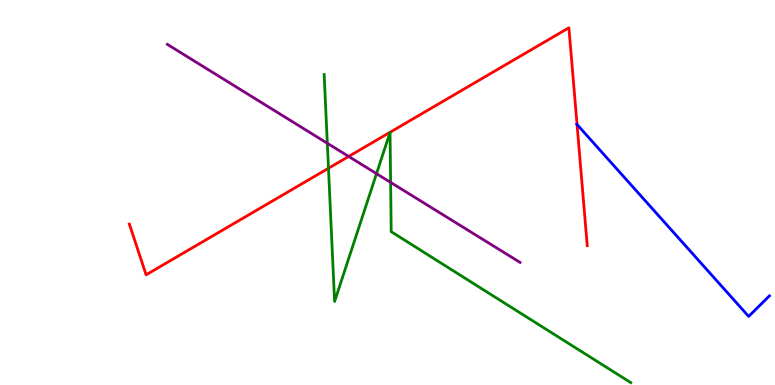[{'lines': ['blue', 'red'], 'intersections': [{'x': 7.45, 'y': 6.77}]}, {'lines': ['green', 'red'], 'intersections': [{'x': 4.24, 'y': 5.63}]}, {'lines': ['purple', 'red'], 'intersections': [{'x': 4.5, 'y': 5.94}]}, {'lines': ['blue', 'green'], 'intersections': []}, {'lines': ['blue', 'purple'], 'intersections': []}, {'lines': ['green', 'purple'], 'intersections': [{'x': 4.22, 'y': 6.28}, {'x': 4.86, 'y': 5.49}, {'x': 5.04, 'y': 5.26}]}]